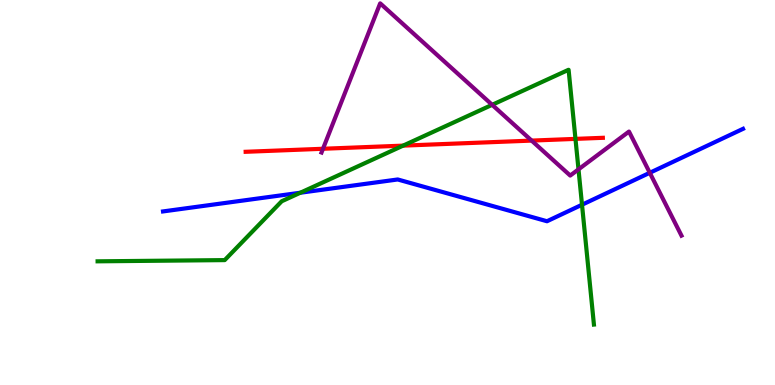[{'lines': ['blue', 'red'], 'intersections': []}, {'lines': ['green', 'red'], 'intersections': [{'x': 5.2, 'y': 6.22}, {'x': 7.43, 'y': 6.39}]}, {'lines': ['purple', 'red'], 'intersections': [{'x': 4.17, 'y': 6.14}, {'x': 6.86, 'y': 6.35}]}, {'lines': ['blue', 'green'], 'intersections': [{'x': 3.88, 'y': 4.99}, {'x': 7.51, 'y': 4.68}]}, {'lines': ['blue', 'purple'], 'intersections': [{'x': 8.38, 'y': 5.51}]}, {'lines': ['green', 'purple'], 'intersections': [{'x': 6.35, 'y': 7.28}, {'x': 7.46, 'y': 5.6}]}]